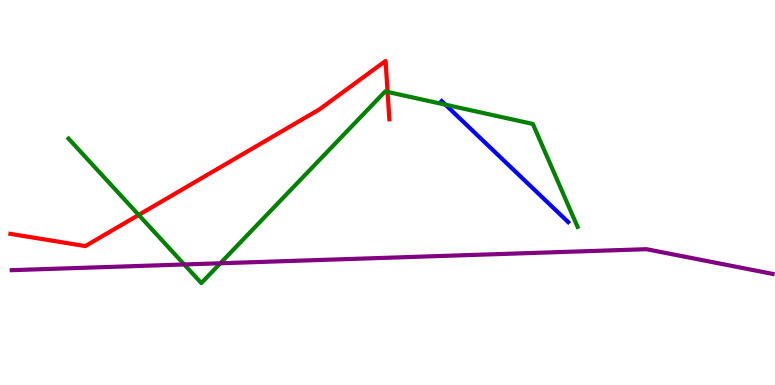[{'lines': ['blue', 'red'], 'intersections': []}, {'lines': ['green', 'red'], 'intersections': [{'x': 1.79, 'y': 4.42}, {'x': 5.0, 'y': 7.61}]}, {'lines': ['purple', 'red'], 'intersections': []}, {'lines': ['blue', 'green'], 'intersections': [{'x': 5.75, 'y': 7.28}]}, {'lines': ['blue', 'purple'], 'intersections': []}, {'lines': ['green', 'purple'], 'intersections': [{'x': 2.38, 'y': 3.13}, {'x': 2.84, 'y': 3.16}]}]